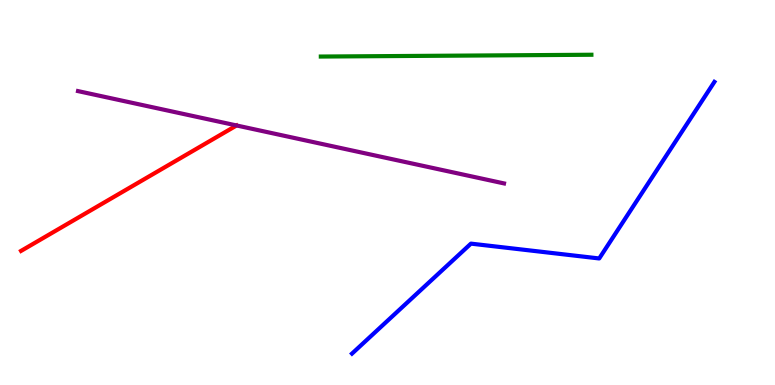[{'lines': ['blue', 'red'], 'intersections': []}, {'lines': ['green', 'red'], 'intersections': []}, {'lines': ['purple', 'red'], 'intersections': []}, {'lines': ['blue', 'green'], 'intersections': []}, {'lines': ['blue', 'purple'], 'intersections': []}, {'lines': ['green', 'purple'], 'intersections': []}]